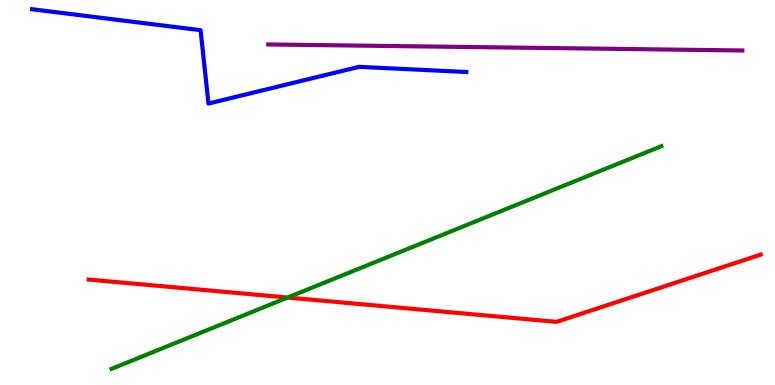[{'lines': ['blue', 'red'], 'intersections': []}, {'lines': ['green', 'red'], 'intersections': [{'x': 3.71, 'y': 2.27}]}, {'lines': ['purple', 'red'], 'intersections': []}, {'lines': ['blue', 'green'], 'intersections': []}, {'lines': ['blue', 'purple'], 'intersections': []}, {'lines': ['green', 'purple'], 'intersections': []}]